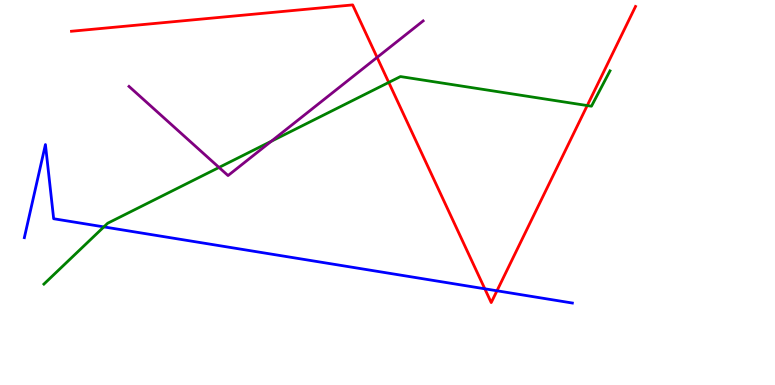[{'lines': ['blue', 'red'], 'intersections': [{'x': 6.26, 'y': 2.5}, {'x': 6.41, 'y': 2.45}]}, {'lines': ['green', 'red'], 'intersections': [{'x': 5.02, 'y': 7.86}, {'x': 7.58, 'y': 7.26}]}, {'lines': ['purple', 'red'], 'intersections': [{'x': 4.87, 'y': 8.51}]}, {'lines': ['blue', 'green'], 'intersections': [{'x': 1.34, 'y': 4.11}]}, {'lines': ['blue', 'purple'], 'intersections': []}, {'lines': ['green', 'purple'], 'intersections': [{'x': 2.83, 'y': 5.65}, {'x': 3.5, 'y': 6.33}]}]